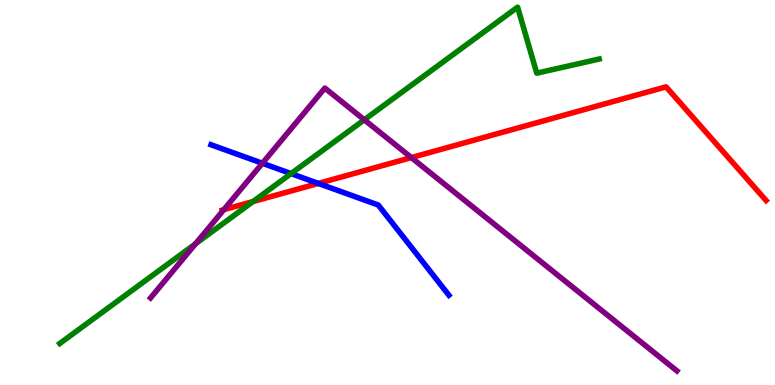[{'lines': ['blue', 'red'], 'intersections': [{'x': 4.11, 'y': 5.24}]}, {'lines': ['green', 'red'], 'intersections': [{'x': 3.26, 'y': 4.76}]}, {'lines': ['purple', 'red'], 'intersections': [{'x': 2.89, 'y': 4.55}, {'x': 5.31, 'y': 5.91}]}, {'lines': ['blue', 'green'], 'intersections': [{'x': 3.76, 'y': 5.49}]}, {'lines': ['blue', 'purple'], 'intersections': [{'x': 3.39, 'y': 5.76}]}, {'lines': ['green', 'purple'], 'intersections': [{'x': 2.52, 'y': 3.67}, {'x': 4.7, 'y': 6.89}]}]